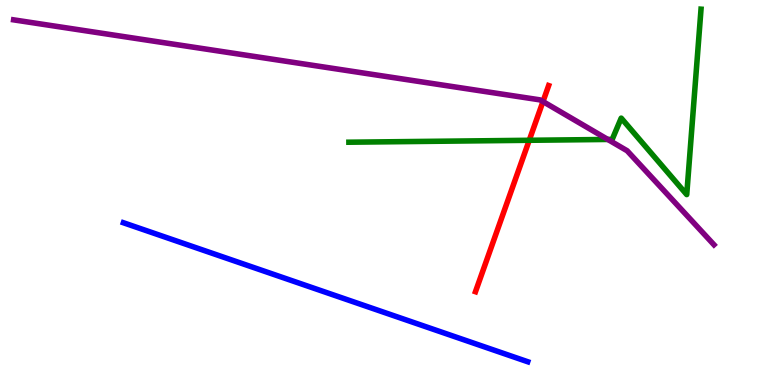[{'lines': ['blue', 'red'], 'intersections': []}, {'lines': ['green', 'red'], 'intersections': [{'x': 6.83, 'y': 6.36}]}, {'lines': ['purple', 'red'], 'intersections': [{'x': 7.01, 'y': 7.36}]}, {'lines': ['blue', 'green'], 'intersections': []}, {'lines': ['blue', 'purple'], 'intersections': []}, {'lines': ['green', 'purple'], 'intersections': [{'x': 7.84, 'y': 6.38}]}]